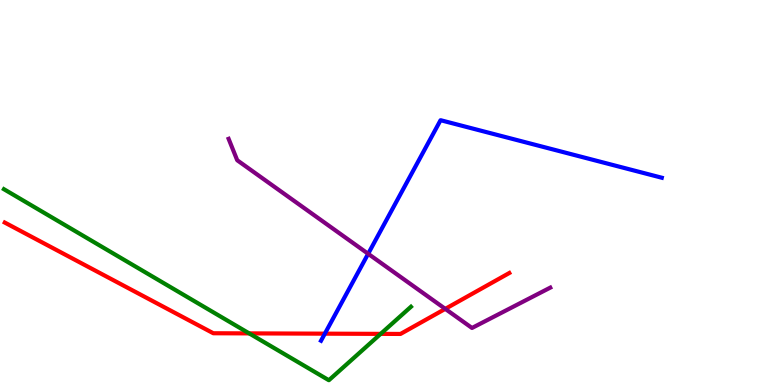[{'lines': ['blue', 'red'], 'intersections': [{'x': 4.19, 'y': 1.33}]}, {'lines': ['green', 'red'], 'intersections': [{'x': 3.22, 'y': 1.34}, {'x': 4.91, 'y': 1.33}]}, {'lines': ['purple', 'red'], 'intersections': [{'x': 5.75, 'y': 1.98}]}, {'lines': ['blue', 'green'], 'intersections': []}, {'lines': ['blue', 'purple'], 'intersections': [{'x': 4.75, 'y': 3.41}]}, {'lines': ['green', 'purple'], 'intersections': []}]